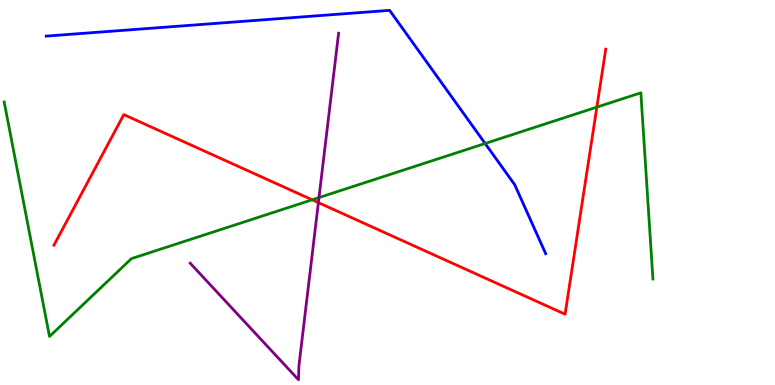[{'lines': ['blue', 'red'], 'intersections': []}, {'lines': ['green', 'red'], 'intersections': [{'x': 4.03, 'y': 4.81}, {'x': 7.7, 'y': 7.22}]}, {'lines': ['purple', 'red'], 'intersections': [{'x': 4.11, 'y': 4.74}]}, {'lines': ['blue', 'green'], 'intersections': [{'x': 6.26, 'y': 6.27}]}, {'lines': ['blue', 'purple'], 'intersections': []}, {'lines': ['green', 'purple'], 'intersections': [{'x': 4.12, 'y': 4.87}]}]